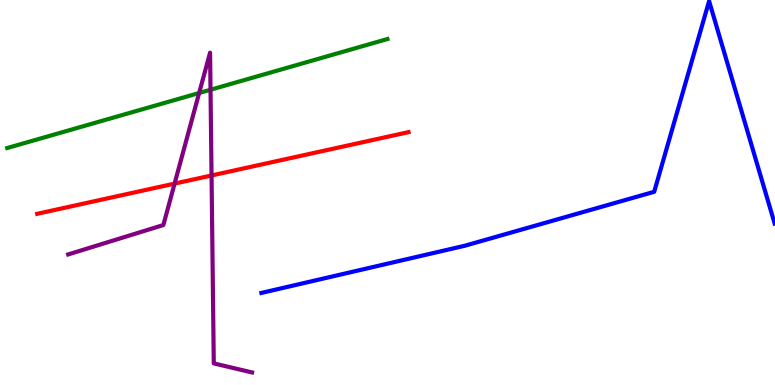[{'lines': ['blue', 'red'], 'intersections': []}, {'lines': ['green', 'red'], 'intersections': []}, {'lines': ['purple', 'red'], 'intersections': [{'x': 2.25, 'y': 5.23}, {'x': 2.73, 'y': 5.44}]}, {'lines': ['blue', 'green'], 'intersections': []}, {'lines': ['blue', 'purple'], 'intersections': []}, {'lines': ['green', 'purple'], 'intersections': [{'x': 2.57, 'y': 7.58}, {'x': 2.72, 'y': 7.67}]}]